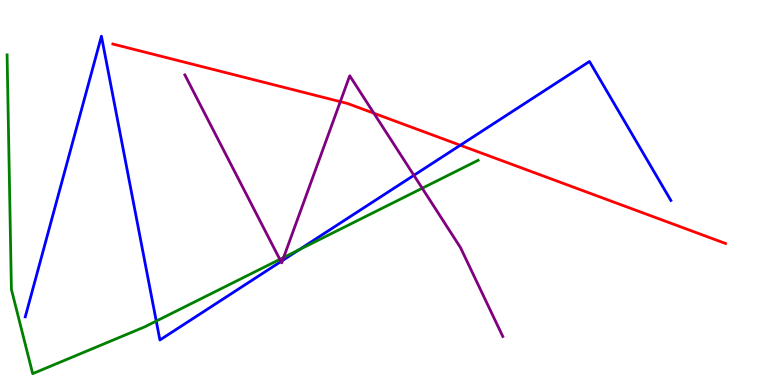[{'lines': ['blue', 'red'], 'intersections': [{'x': 5.94, 'y': 6.23}]}, {'lines': ['green', 'red'], 'intersections': []}, {'lines': ['purple', 'red'], 'intersections': [{'x': 4.39, 'y': 7.36}, {'x': 4.82, 'y': 7.06}]}, {'lines': ['blue', 'green'], 'intersections': [{'x': 2.02, 'y': 1.66}, {'x': 3.86, 'y': 3.51}]}, {'lines': ['blue', 'purple'], 'intersections': [{'x': 3.63, 'y': 3.21}, {'x': 3.65, 'y': 3.23}, {'x': 5.34, 'y': 5.45}]}, {'lines': ['green', 'purple'], 'intersections': [{'x': 3.61, 'y': 3.26}, {'x': 3.66, 'y': 3.31}, {'x': 5.45, 'y': 5.11}]}]